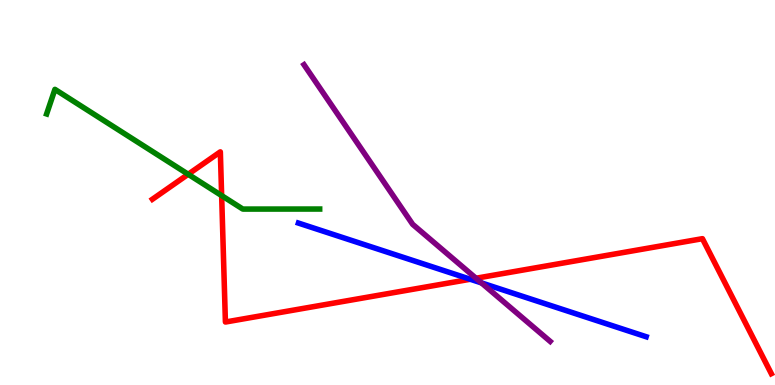[{'lines': ['blue', 'red'], 'intersections': [{'x': 6.07, 'y': 2.75}]}, {'lines': ['green', 'red'], 'intersections': [{'x': 2.43, 'y': 5.47}, {'x': 2.86, 'y': 4.92}]}, {'lines': ['purple', 'red'], 'intersections': [{'x': 6.14, 'y': 2.77}]}, {'lines': ['blue', 'green'], 'intersections': []}, {'lines': ['blue', 'purple'], 'intersections': [{'x': 6.21, 'y': 2.65}]}, {'lines': ['green', 'purple'], 'intersections': []}]